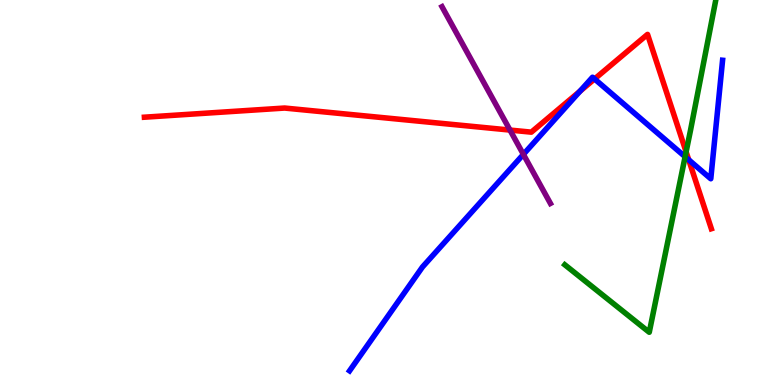[{'lines': ['blue', 'red'], 'intersections': [{'x': 7.48, 'y': 7.63}, {'x': 7.67, 'y': 7.95}, {'x': 8.89, 'y': 5.85}]}, {'lines': ['green', 'red'], 'intersections': [{'x': 8.85, 'y': 6.06}]}, {'lines': ['purple', 'red'], 'intersections': [{'x': 6.58, 'y': 6.62}]}, {'lines': ['blue', 'green'], 'intersections': [{'x': 8.84, 'y': 5.93}]}, {'lines': ['blue', 'purple'], 'intersections': [{'x': 6.75, 'y': 5.99}]}, {'lines': ['green', 'purple'], 'intersections': []}]